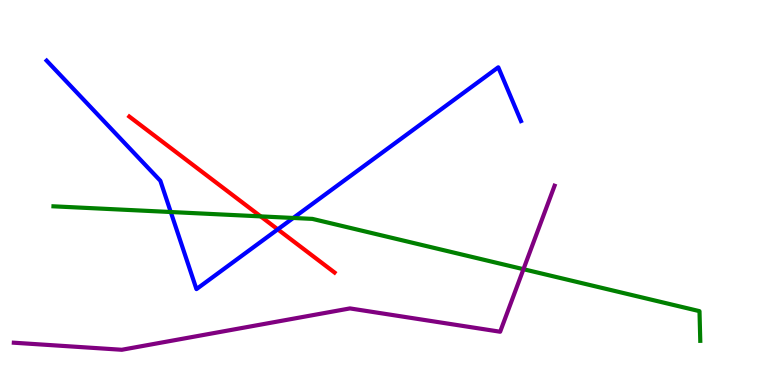[{'lines': ['blue', 'red'], 'intersections': [{'x': 3.58, 'y': 4.04}]}, {'lines': ['green', 'red'], 'intersections': [{'x': 3.36, 'y': 4.38}]}, {'lines': ['purple', 'red'], 'intersections': []}, {'lines': ['blue', 'green'], 'intersections': [{'x': 2.2, 'y': 4.49}, {'x': 3.78, 'y': 4.34}]}, {'lines': ['blue', 'purple'], 'intersections': []}, {'lines': ['green', 'purple'], 'intersections': [{'x': 6.75, 'y': 3.01}]}]